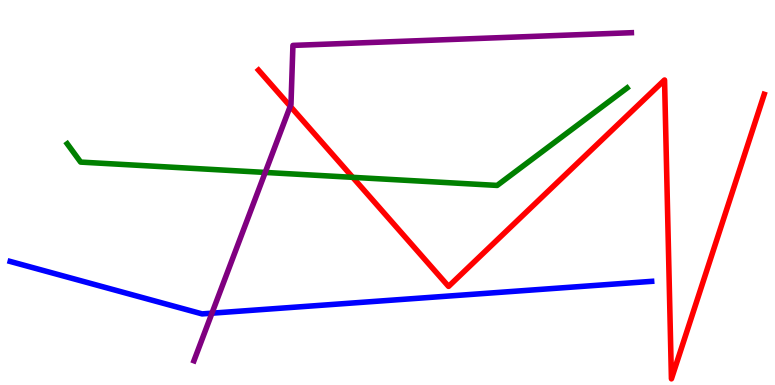[{'lines': ['blue', 'red'], 'intersections': []}, {'lines': ['green', 'red'], 'intersections': [{'x': 4.55, 'y': 5.39}]}, {'lines': ['purple', 'red'], 'intersections': [{'x': 3.75, 'y': 7.24}]}, {'lines': ['blue', 'green'], 'intersections': []}, {'lines': ['blue', 'purple'], 'intersections': [{'x': 2.73, 'y': 1.87}]}, {'lines': ['green', 'purple'], 'intersections': [{'x': 3.42, 'y': 5.52}]}]